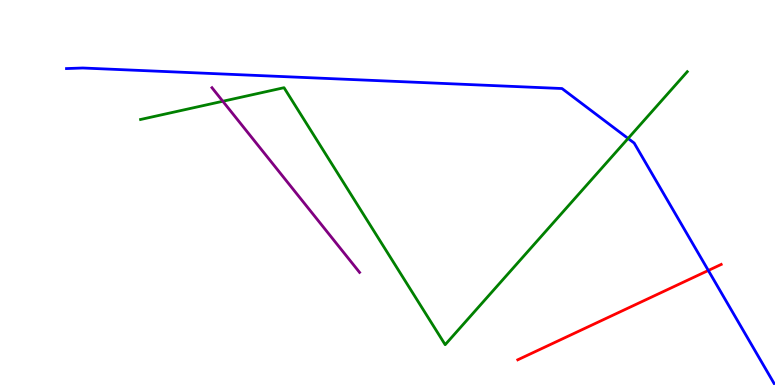[{'lines': ['blue', 'red'], 'intersections': [{'x': 9.14, 'y': 2.97}]}, {'lines': ['green', 'red'], 'intersections': []}, {'lines': ['purple', 'red'], 'intersections': []}, {'lines': ['blue', 'green'], 'intersections': [{'x': 8.1, 'y': 6.4}]}, {'lines': ['blue', 'purple'], 'intersections': []}, {'lines': ['green', 'purple'], 'intersections': [{'x': 2.87, 'y': 7.37}]}]